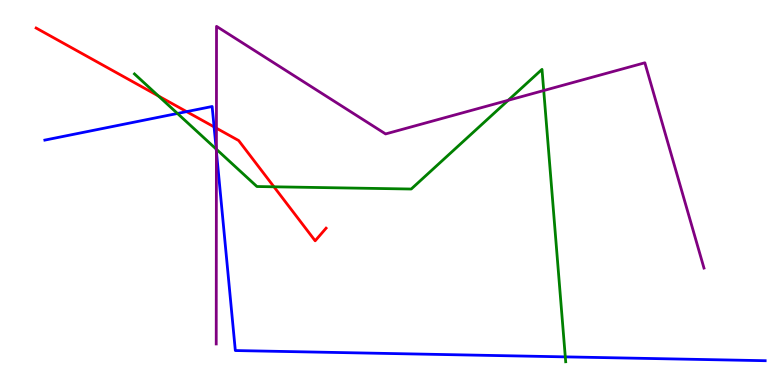[{'lines': ['blue', 'red'], 'intersections': [{'x': 2.41, 'y': 7.1}, {'x': 2.76, 'y': 6.7}]}, {'lines': ['green', 'red'], 'intersections': [{'x': 2.04, 'y': 7.51}, {'x': 3.53, 'y': 5.15}]}, {'lines': ['purple', 'red'], 'intersections': [{'x': 2.79, 'y': 6.67}]}, {'lines': ['blue', 'green'], 'intersections': [{'x': 2.29, 'y': 7.05}, {'x': 2.79, 'y': 6.13}, {'x': 7.29, 'y': 0.731}]}, {'lines': ['blue', 'purple'], 'intersections': [{'x': 2.79, 'y': 6.07}]}, {'lines': ['green', 'purple'], 'intersections': [{'x': 2.79, 'y': 6.12}, {'x': 6.56, 'y': 7.4}, {'x': 7.02, 'y': 7.65}]}]